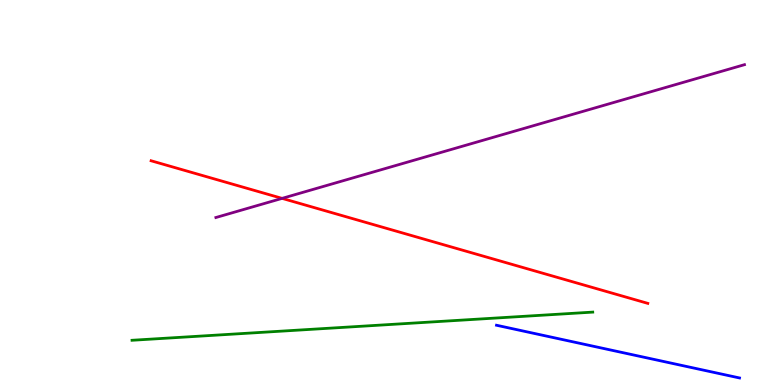[{'lines': ['blue', 'red'], 'intersections': []}, {'lines': ['green', 'red'], 'intersections': []}, {'lines': ['purple', 'red'], 'intersections': [{'x': 3.64, 'y': 4.85}]}, {'lines': ['blue', 'green'], 'intersections': []}, {'lines': ['blue', 'purple'], 'intersections': []}, {'lines': ['green', 'purple'], 'intersections': []}]